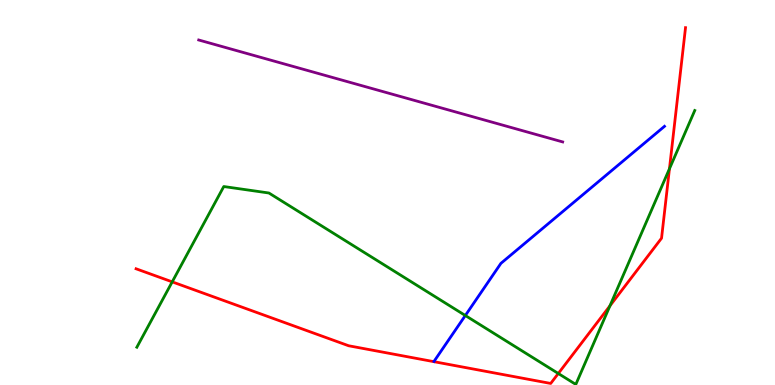[{'lines': ['blue', 'red'], 'intersections': []}, {'lines': ['green', 'red'], 'intersections': [{'x': 2.22, 'y': 2.68}, {'x': 7.2, 'y': 0.299}, {'x': 7.87, 'y': 2.06}, {'x': 8.64, 'y': 5.62}]}, {'lines': ['purple', 'red'], 'intersections': []}, {'lines': ['blue', 'green'], 'intersections': [{'x': 6.0, 'y': 1.81}]}, {'lines': ['blue', 'purple'], 'intersections': []}, {'lines': ['green', 'purple'], 'intersections': []}]